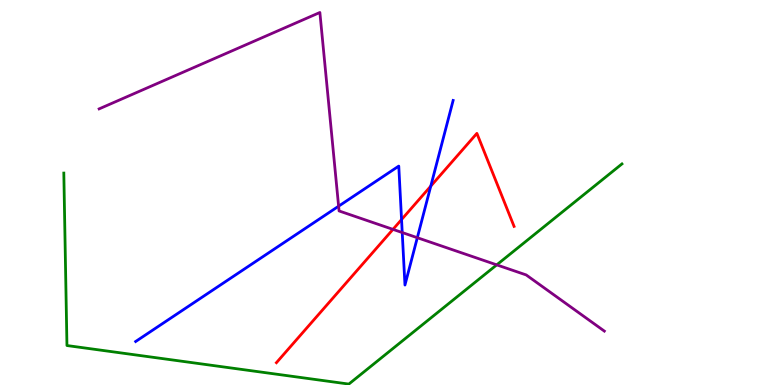[{'lines': ['blue', 'red'], 'intersections': [{'x': 5.18, 'y': 4.3}, {'x': 5.56, 'y': 5.17}]}, {'lines': ['green', 'red'], 'intersections': []}, {'lines': ['purple', 'red'], 'intersections': [{'x': 5.07, 'y': 4.04}]}, {'lines': ['blue', 'green'], 'intersections': []}, {'lines': ['blue', 'purple'], 'intersections': [{'x': 4.37, 'y': 4.64}, {'x': 5.19, 'y': 3.96}, {'x': 5.38, 'y': 3.83}]}, {'lines': ['green', 'purple'], 'intersections': [{'x': 6.41, 'y': 3.12}]}]